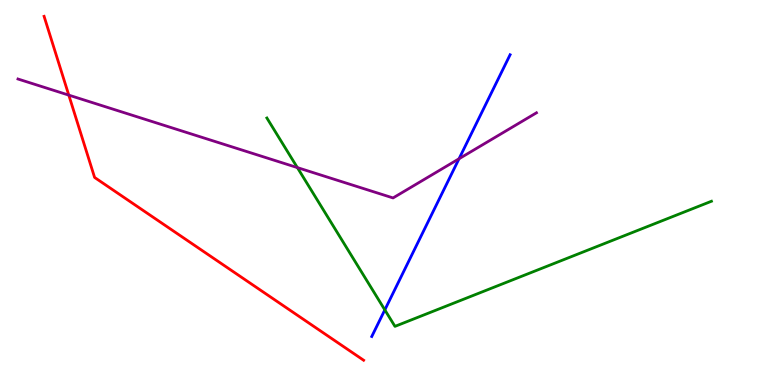[{'lines': ['blue', 'red'], 'intersections': []}, {'lines': ['green', 'red'], 'intersections': []}, {'lines': ['purple', 'red'], 'intersections': [{'x': 0.888, 'y': 7.53}]}, {'lines': ['blue', 'green'], 'intersections': [{'x': 4.97, 'y': 1.95}]}, {'lines': ['blue', 'purple'], 'intersections': [{'x': 5.92, 'y': 5.88}]}, {'lines': ['green', 'purple'], 'intersections': [{'x': 3.84, 'y': 5.65}]}]